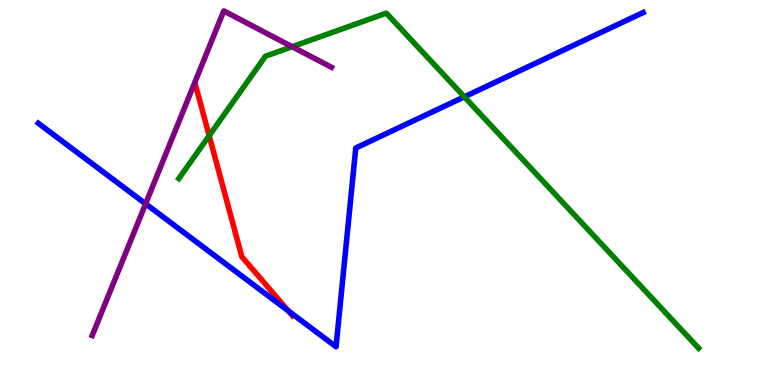[{'lines': ['blue', 'red'], 'intersections': [{'x': 3.72, 'y': 1.92}]}, {'lines': ['green', 'red'], 'intersections': [{'x': 2.7, 'y': 6.48}]}, {'lines': ['purple', 'red'], 'intersections': []}, {'lines': ['blue', 'green'], 'intersections': [{'x': 5.99, 'y': 7.48}]}, {'lines': ['blue', 'purple'], 'intersections': [{'x': 1.88, 'y': 4.71}]}, {'lines': ['green', 'purple'], 'intersections': [{'x': 3.77, 'y': 8.79}]}]